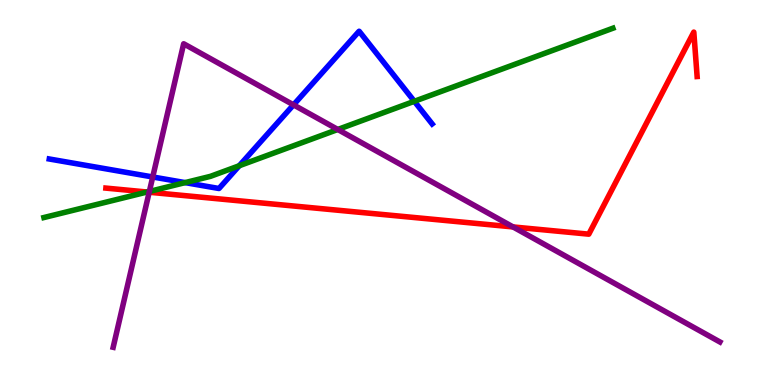[{'lines': ['blue', 'red'], 'intersections': []}, {'lines': ['green', 'red'], 'intersections': [{'x': 1.9, 'y': 5.01}]}, {'lines': ['purple', 'red'], 'intersections': [{'x': 1.92, 'y': 5.01}, {'x': 6.62, 'y': 4.11}]}, {'lines': ['blue', 'green'], 'intersections': [{'x': 2.39, 'y': 5.26}, {'x': 3.09, 'y': 5.7}, {'x': 5.35, 'y': 7.37}]}, {'lines': ['blue', 'purple'], 'intersections': [{'x': 1.97, 'y': 5.4}, {'x': 3.79, 'y': 7.28}]}, {'lines': ['green', 'purple'], 'intersections': [{'x': 1.93, 'y': 5.03}, {'x': 4.36, 'y': 6.64}]}]